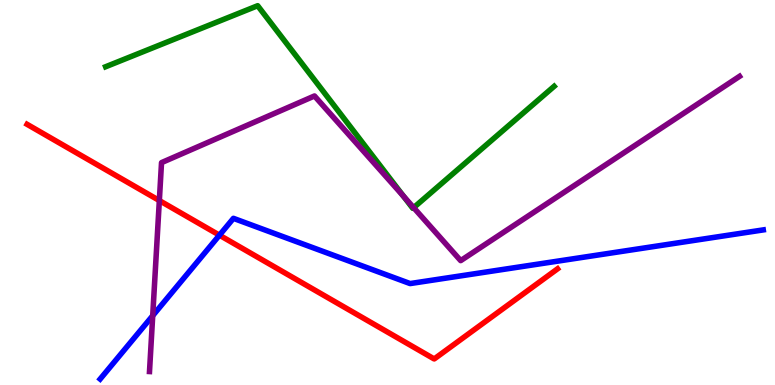[{'lines': ['blue', 'red'], 'intersections': [{'x': 2.83, 'y': 3.89}]}, {'lines': ['green', 'red'], 'intersections': []}, {'lines': ['purple', 'red'], 'intersections': [{'x': 2.06, 'y': 4.79}]}, {'lines': ['blue', 'green'], 'intersections': []}, {'lines': ['blue', 'purple'], 'intersections': [{'x': 1.97, 'y': 1.8}]}, {'lines': ['green', 'purple'], 'intersections': [{'x': 5.21, 'y': 4.9}, {'x': 5.34, 'y': 4.61}]}]